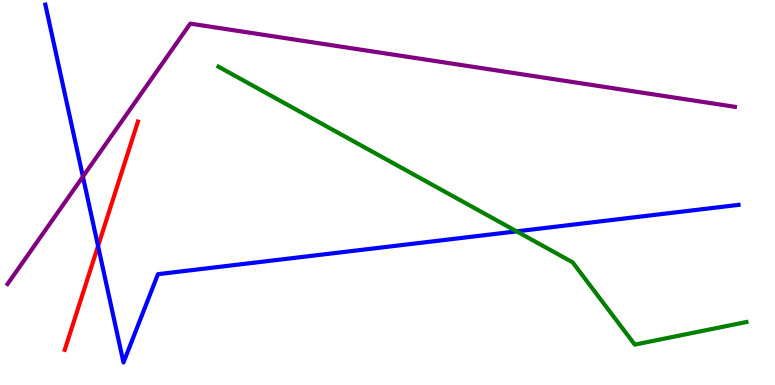[{'lines': ['blue', 'red'], 'intersections': [{'x': 1.27, 'y': 3.61}]}, {'lines': ['green', 'red'], 'intersections': []}, {'lines': ['purple', 'red'], 'intersections': []}, {'lines': ['blue', 'green'], 'intersections': [{'x': 6.67, 'y': 3.99}]}, {'lines': ['blue', 'purple'], 'intersections': [{'x': 1.07, 'y': 5.41}]}, {'lines': ['green', 'purple'], 'intersections': []}]